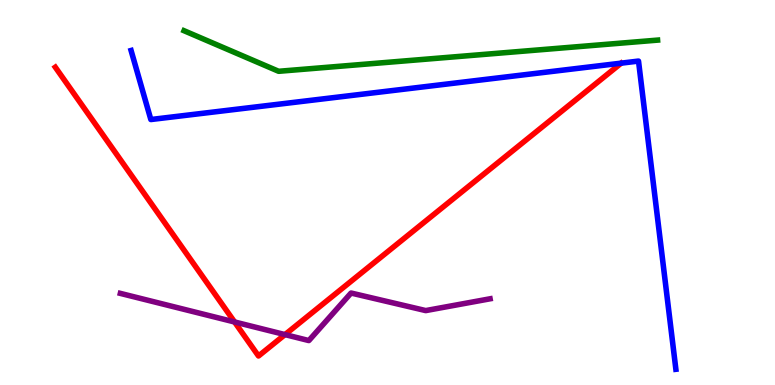[{'lines': ['blue', 'red'], 'intersections': []}, {'lines': ['green', 'red'], 'intersections': []}, {'lines': ['purple', 'red'], 'intersections': [{'x': 3.03, 'y': 1.64}, {'x': 3.68, 'y': 1.31}]}, {'lines': ['blue', 'green'], 'intersections': []}, {'lines': ['blue', 'purple'], 'intersections': []}, {'lines': ['green', 'purple'], 'intersections': []}]